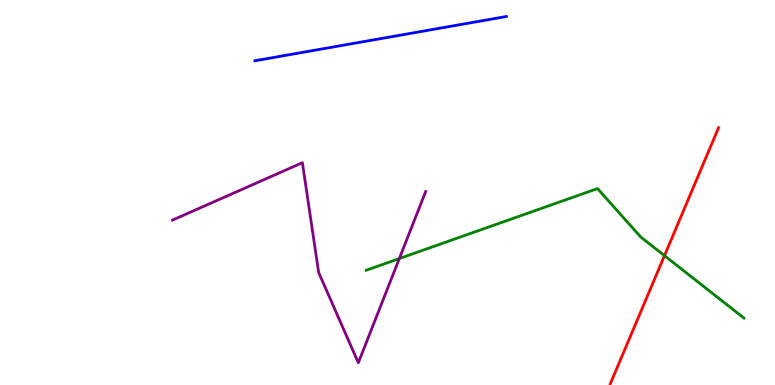[{'lines': ['blue', 'red'], 'intersections': []}, {'lines': ['green', 'red'], 'intersections': [{'x': 8.57, 'y': 3.36}]}, {'lines': ['purple', 'red'], 'intersections': []}, {'lines': ['blue', 'green'], 'intersections': []}, {'lines': ['blue', 'purple'], 'intersections': []}, {'lines': ['green', 'purple'], 'intersections': [{'x': 5.15, 'y': 3.28}]}]